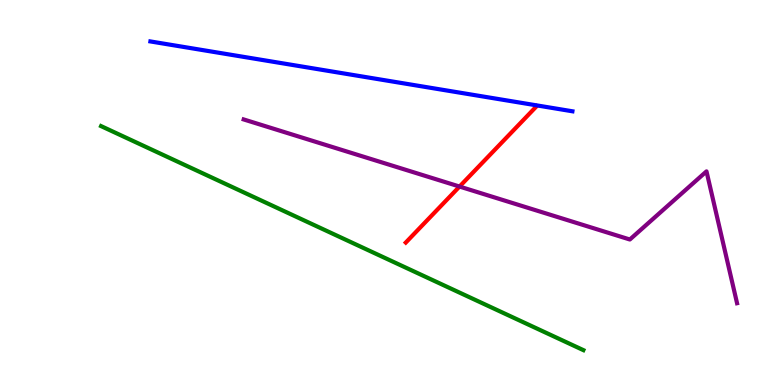[{'lines': ['blue', 'red'], 'intersections': []}, {'lines': ['green', 'red'], 'intersections': []}, {'lines': ['purple', 'red'], 'intersections': [{'x': 5.93, 'y': 5.15}]}, {'lines': ['blue', 'green'], 'intersections': []}, {'lines': ['blue', 'purple'], 'intersections': []}, {'lines': ['green', 'purple'], 'intersections': []}]